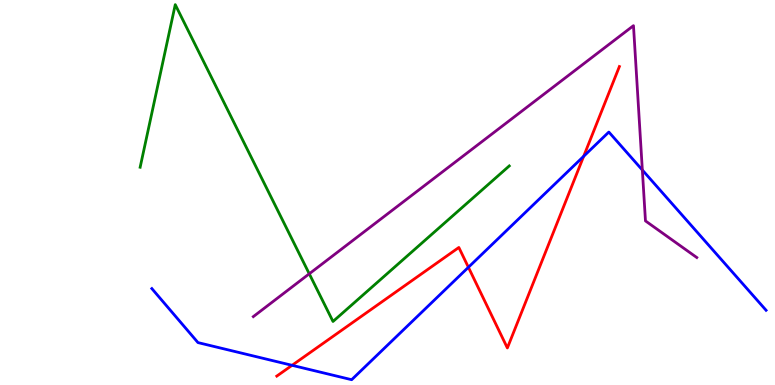[{'lines': ['blue', 'red'], 'intersections': [{'x': 3.77, 'y': 0.511}, {'x': 6.04, 'y': 3.06}, {'x': 7.53, 'y': 5.94}]}, {'lines': ['green', 'red'], 'intersections': []}, {'lines': ['purple', 'red'], 'intersections': []}, {'lines': ['blue', 'green'], 'intersections': []}, {'lines': ['blue', 'purple'], 'intersections': [{'x': 8.29, 'y': 5.58}]}, {'lines': ['green', 'purple'], 'intersections': [{'x': 3.99, 'y': 2.89}]}]